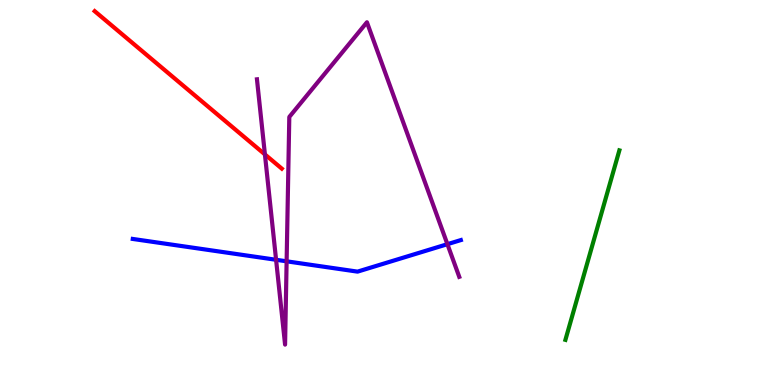[{'lines': ['blue', 'red'], 'intersections': []}, {'lines': ['green', 'red'], 'intersections': []}, {'lines': ['purple', 'red'], 'intersections': [{'x': 3.42, 'y': 5.99}]}, {'lines': ['blue', 'green'], 'intersections': []}, {'lines': ['blue', 'purple'], 'intersections': [{'x': 3.56, 'y': 3.25}, {'x': 3.7, 'y': 3.21}, {'x': 5.77, 'y': 3.66}]}, {'lines': ['green', 'purple'], 'intersections': []}]